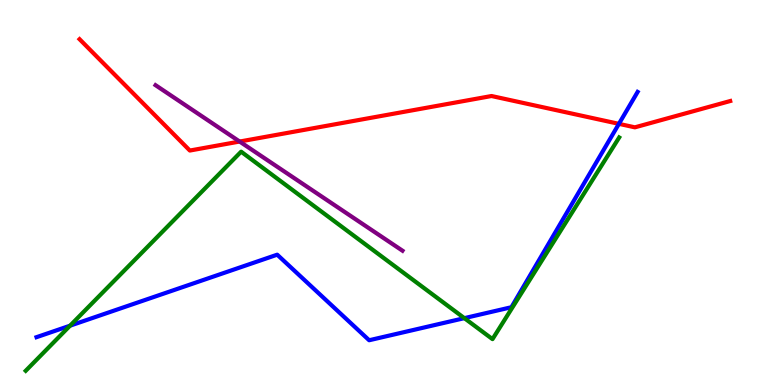[{'lines': ['blue', 'red'], 'intersections': [{'x': 7.99, 'y': 6.78}]}, {'lines': ['green', 'red'], 'intersections': []}, {'lines': ['purple', 'red'], 'intersections': [{'x': 3.09, 'y': 6.32}]}, {'lines': ['blue', 'green'], 'intersections': [{'x': 0.904, 'y': 1.54}, {'x': 5.99, 'y': 1.74}]}, {'lines': ['blue', 'purple'], 'intersections': []}, {'lines': ['green', 'purple'], 'intersections': []}]